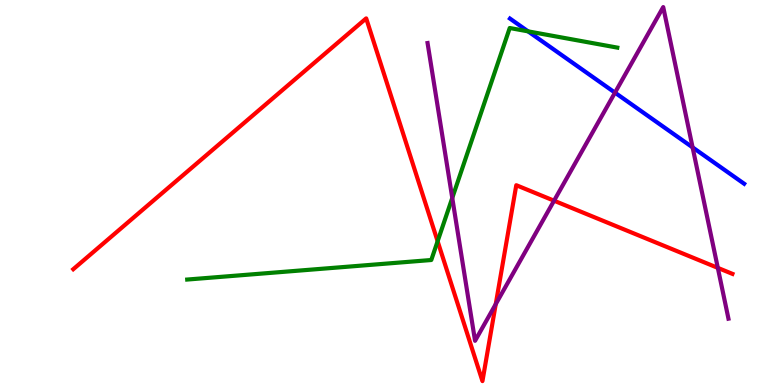[{'lines': ['blue', 'red'], 'intersections': []}, {'lines': ['green', 'red'], 'intersections': [{'x': 5.65, 'y': 3.73}]}, {'lines': ['purple', 'red'], 'intersections': [{'x': 6.4, 'y': 2.1}, {'x': 7.15, 'y': 4.79}, {'x': 9.26, 'y': 3.04}]}, {'lines': ['blue', 'green'], 'intersections': [{'x': 6.81, 'y': 9.19}]}, {'lines': ['blue', 'purple'], 'intersections': [{'x': 7.94, 'y': 7.59}, {'x': 8.94, 'y': 6.17}]}, {'lines': ['green', 'purple'], 'intersections': [{'x': 5.84, 'y': 4.86}]}]